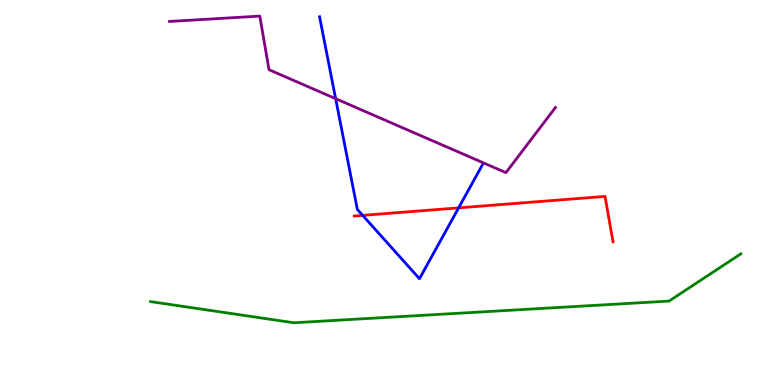[{'lines': ['blue', 'red'], 'intersections': [{'x': 4.68, 'y': 4.41}, {'x': 5.92, 'y': 4.6}]}, {'lines': ['green', 'red'], 'intersections': []}, {'lines': ['purple', 'red'], 'intersections': []}, {'lines': ['blue', 'green'], 'intersections': []}, {'lines': ['blue', 'purple'], 'intersections': [{'x': 4.33, 'y': 7.44}]}, {'lines': ['green', 'purple'], 'intersections': []}]